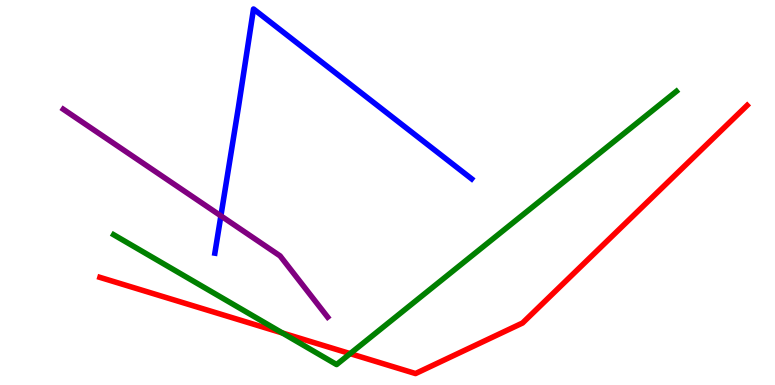[{'lines': ['blue', 'red'], 'intersections': []}, {'lines': ['green', 'red'], 'intersections': [{'x': 3.64, 'y': 1.35}, {'x': 4.52, 'y': 0.815}]}, {'lines': ['purple', 'red'], 'intersections': []}, {'lines': ['blue', 'green'], 'intersections': []}, {'lines': ['blue', 'purple'], 'intersections': [{'x': 2.85, 'y': 4.39}]}, {'lines': ['green', 'purple'], 'intersections': []}]